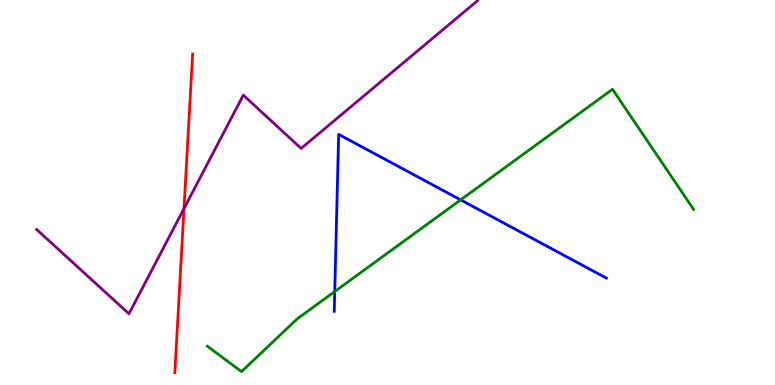[{'lines': ['blue', 'red'], 'intersections': []}, {'lines': ['green', 'red'], 'intersections': []}, {'lines': ['purple', 'red'], 'intersections': [{'x': 2.37, 'y': 4.58}]}, {'lines': ['blue', 'green'], 'intersections': [{'x': 4.32, 'y': 2.43}, {'x': 5.94, 'y': 4.81}]}, {'lines': ['blue', 'purple'], 'intersections': []}, {'lines': ['green', 'purple'], 'intersections': []}]